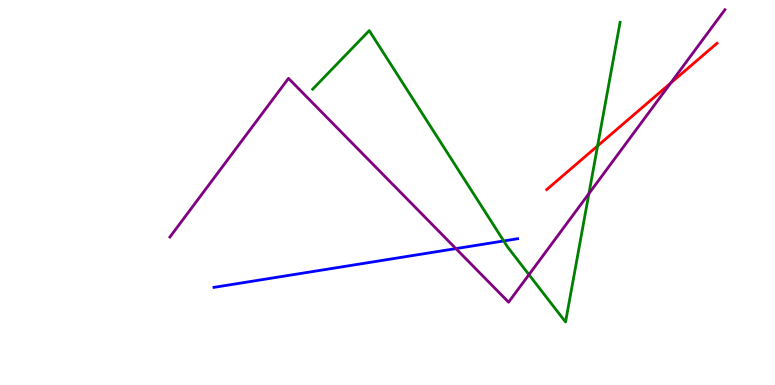[{'lines': ['blue', 'red'], 'intersections': []}, {'lines': ['green', 'red'], 'intersections': [{'x': 7.71, 'y': 6.21}]}, {'lines': ['purple', 'red'], 'intersections': [{'x': 8.65, 'y': 7.84}]}, {'lines': ['blue', 'green'], 'intersections': [{'x': 6.5, 'y': 3.74}]}, {'lines': ['blue', 'purple'], 'intersections': [{'x': 5.88, 'y': 3.54}]}, {'lines': ['green', 'purple'], 'intersections': [{'x': 6.83, 'y': 2.87}, {'x': 7.6, 'y': 4.97}]}]